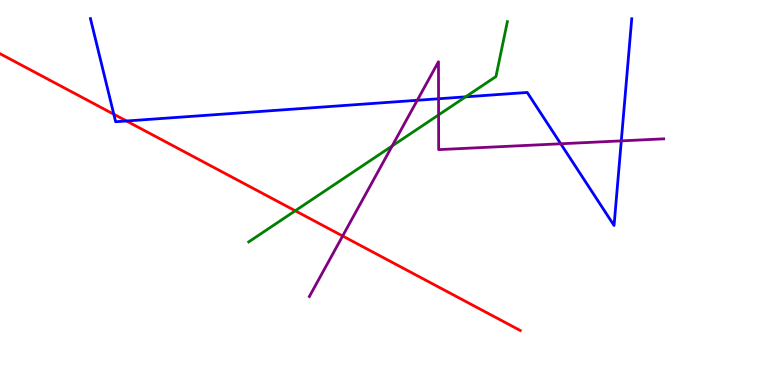[{'lines': ['blue', 'red'], 'intersections': [{'x': 1.47, 'y': 7.03}, {'x': 1.63, 'y': 6.86}]}, {'lines': ['green', 'red'], 'intersections': [{'x': 3.81, 'y': 4.53}]}, {'lines': ['purple', 'red'], 'intersections': [{'x': 4.42, 'y': 3.87}]}, {'lines': ['blue', 'green'], 'intersections': [{'x': 6.01, 'y': 7.48}]}, {'lines': ['blue', 'purple'], 'intersections': [{'x': 5.38, 'y': 7.4}, {'x': 5.66, 'y': 7.43}, {'x': 7.24, 'y': 6.27}, {'x': 8.02, 'y': 6.34}]}, {'lines': ['green', 'purple'], 'intersections': [{'x': 5.06, 'y': 6.21}, {'x': 5.66, 'y': 7.02}]}]